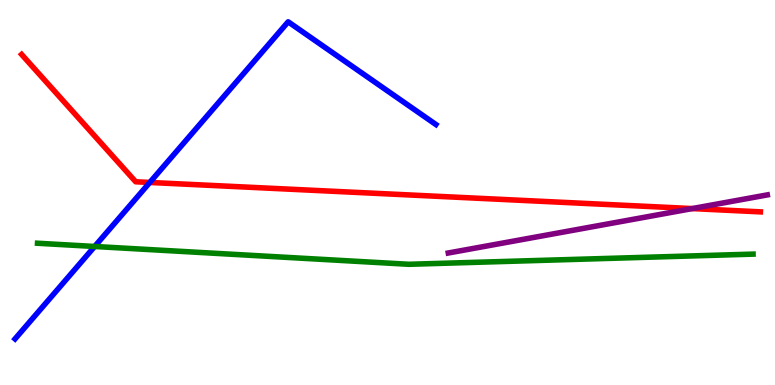[{'lines': ['blue', 'red'], 'intersections': [{'x': 1.93, 'y': 5.26}]}, {'lines': ['green', 'red'], 'intersections': []}, {'lines': ['purple', 'red'], 'intersections': [{'x': 8.93, 'y': 4.58}]}, {'lines': ['blue', 'green'], 'intersections': [{'x': 1.22, 'y': 3.6}]}, {'lines': ['blue', 'purple'], 'intersections': []}, {'lines': ['green', 'purple'], 'intersections': []}]